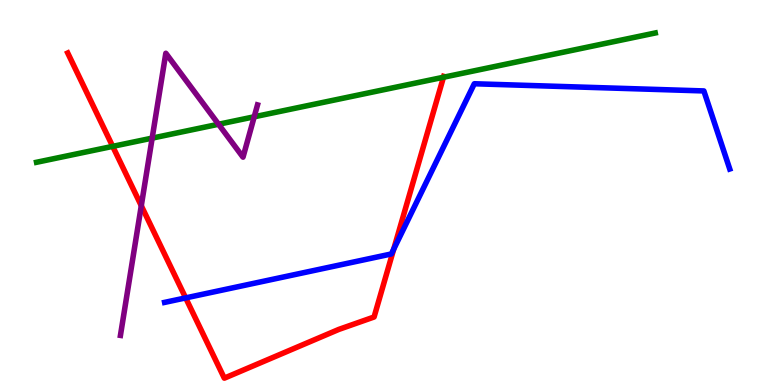[{'lines': ['blue', 'red'], 'intersections': [{'x': 2.4, 'y': 2.26}, {'x': 5.08, 'y': 3.53}]}, {'lines': ['green', 'red'], 'intersections': [{'x': 1.45, 'y': 6.2}, {'x': 5.72, 'y': 7.99}]}, {'lines': ['purple', 'red'], 'intersections': [{'x': 1.82, 'y': 4.66}]}, {'lines': ['blue', 'green'], 'intersections': []}, {'lines': ['blue', 'purple'], 'intersections': []}, {'lines': ['green', 'purple'], 'intersections': [{'x': 1.96, 'y': 6.41}, {'x': 2.82, 'y': 6.77}, {'x': 3.28, 'y': 6.97}]}]